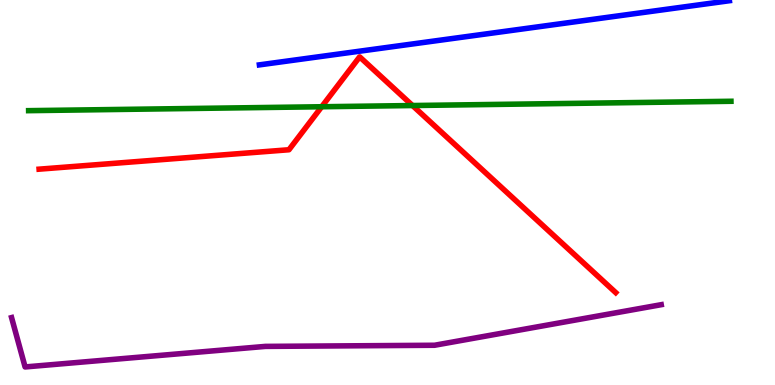[{'lines': ['blue', 'red'], 'intersections': []}, {'lines': ['green', 'red'], 'intersections': [{'x': 4.15, 'y': 7.23}, {'x': 5.32, 'y': 7.26}]}, {'lines': ['purple', 'red'], 'intersections': []}, {'lines': ['blue', 'green'], 'intersections': []}, {'lines': ['blue', 'purple'], 'intersections': []}, {'lines': ['green', 'purple'], 'intersections': []}]